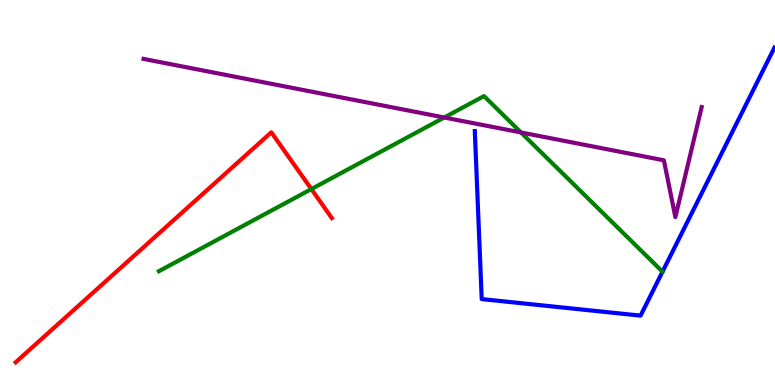[{'lines': ['blue', 'red'], 'intersections': []}, {'lines': ['green', 'red'], 'intersections': [{'x': 4.02, 'y': 5.09}]}, {'lines': ['purple', 'red'], 'intersections': []}, {'lines': ['blue', 'green'], 'intersections': [{'x': 8.55, 'y': 2.94}]}, {'lines': ['blue', 'purple'], 'intersections': []}, {'lines': ['green', 'purple'], 'intersections': [{'x': 5.73, 'y': 6.95}, {'x': 6.72, 'y': 6.56}]}]